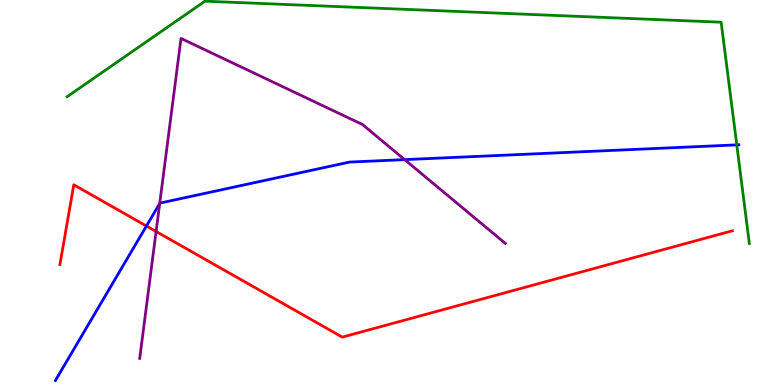[{'lines': ['blue', 'red'], 'intersections': [{'x': 1.89, 'y': 4.13}]}, {'lines': ['green', 'red'], 'intersections': []}, {'lines': ['purple', 'red'], 'intersections': [{'x': 2.01, 'y': 3.99}]}, {'lines': ['blue', 'green'], 'intersections': [{'x': 9.51, 'y': 6.24}]}, {'lines': ['blue', 'purple'], 'intersections': [{'x': 2.06, 'y': 4.71}, {'x': 5.22, 'y': 5.85}]}, {'lines': ['green', 'purple'], 'intersections': []}]